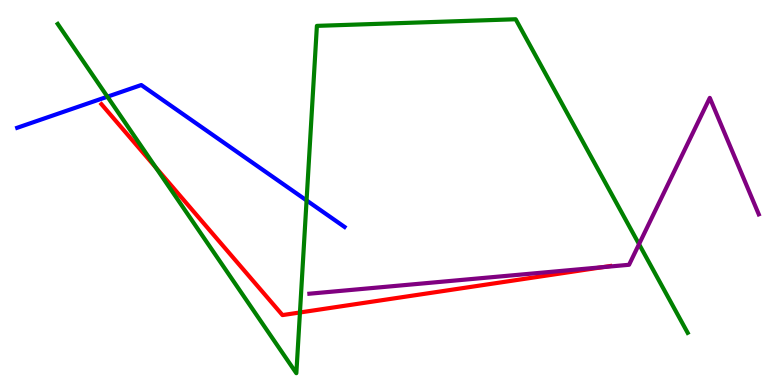[{'lines': ['blue', 'red'], 'intersections': []}, {'lines': ['green', 'red'], 'intersections': [{'x': 2.01, 'y': 5.65}, {'x': 3.87, 'y': 1.88}]}, {'lines': ['purple', 'red'], 'intersections': [{'x': 7.77, 'y': 3.06}]}, {'lines': ['blue', 'green'], 'intersections': [{'x': 1.39, 'y': 7.49}, {'x': 3.96, 'y': 4.79}]}, {'lines': ['blue', 'purple'], 'intersections': []}, {'lines': ['green', 'purple'], 'intersections': [{'x': 8.25, 'y': 3.66}]}]